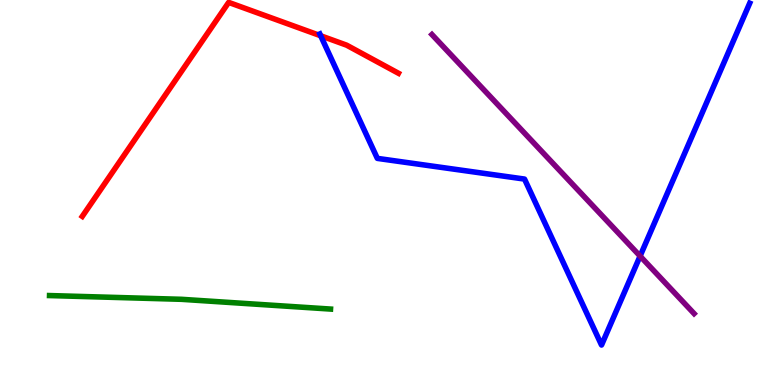[{'lines': ['blue', 'red'], 'intersections': [{'x': 4.14, 'y': 9.07}]}, {'lines': ['green', 'red'], 'intersections': []}, {'lines': ['purple', 'red'], 'intersections': []}, {'lines': ['blue', 'green'], 'intersections': []}, {'lines': ['blue', 'purple'], 'intersections': [{'x': 8.26, 'y': 3.35}]}, {'lines': ['green', 'purple'], 'intersections': []}]